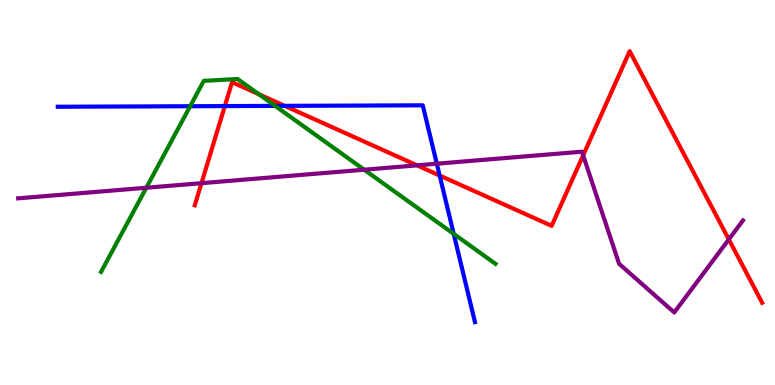[{'lines': ['blue', 'red'], 'intersections': [{'x': 2.9, 'y': 7.24}, {'x': 3.67, 'y': 7.25}, {'x': 5.67, 'y': 5.44}]}, {'lines': ['green', 'red'], 'intersections': [{'x': 3.34, 'y': 7.55}]}, {'lines': ['purple', 'red'], 'intersections': [{'x': 2.6, 'y': 5.24}, {'x': 5.38, 'y': 5.71}, {'x': 7.52, 'y': 5.97}, {'x': 9.4, 'y': 3.78}]}, {'lines': ['blue', 'green'], 'intersections': [{'x': 2.45, 'y': 7.24}, {'x': 3.55, 'y': 7.25}, {'x': 5.85, 'y': 3.93}]}, {'lines': ['blue', 'purple'], 'intersections': [{'x': 5.64, 'y': 5.75}]}, {'lines': ['green', 'purple'], 'intersections': [{'x': 1.89, 'y': 5.12}, {'x': 4.7, 'y': 5.59}]}]